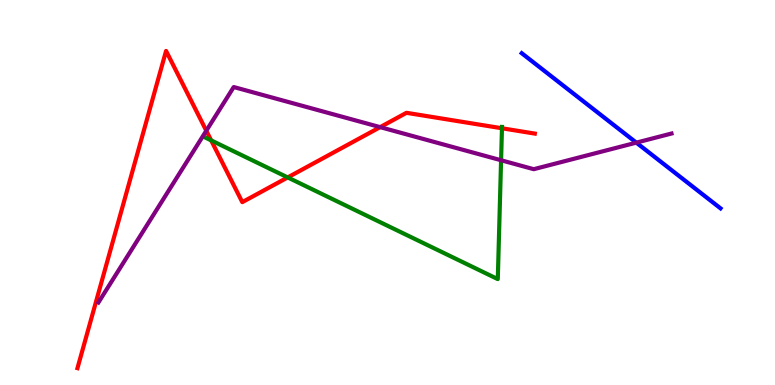[{'lines': ['blue', 'red'], 'intersections': []}, {'lines': ['green', 'red'], 'intersections': [{'x': 2.72, 'y': 6.35}, {'x': 3.71, 'y': 5.39}, {'x': 6.48, 'y': 6.67}]}, {'lines': ['purple', 'red'], 'intersections': [{'x': 2.66, 'y': 6.6}, {'x': 4.91, 'y': 6.7}]}, {'lines': ['blue', 'green'], 'intersections': []}, {'lines': ['blue', 'purple'], 'intersections': [{'x': 8.21, 'y': 6.3}]}, {'lines': ['green', 'purple'], 'intersections': [{'x': 6.47, 'y': 5.84}]}]